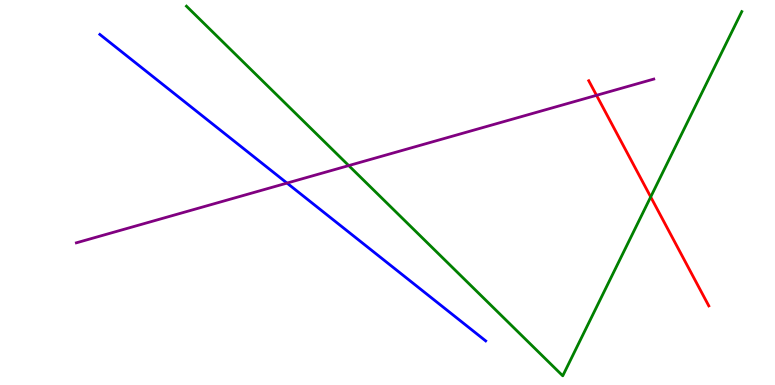[{'lines': ['blue', 'red'], 'intersections': []}, {'lines': ['green', 'red'], 'intersections': [{'x': 8.4, 'y': 4.89}]}, {'lines': ['purple', 'red'], 'intersections': [{'x': 7.7, 'y': 7.52}]}, {'lines': ['blue', 'green'], 'intersections': []}, {'lines': ['blue', 'purple'], 'intersections': [{'x': 3.7, 'y': 5.24}]}, {'lines': ['green', 'purple'], 'intersections': [{'x': 4.5, 'y': 5.7}]}]